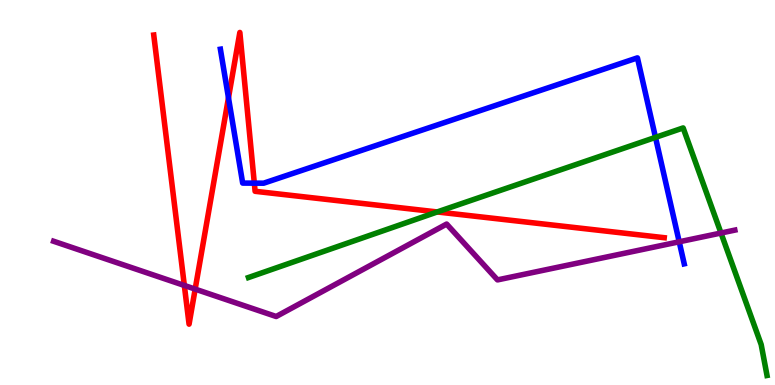[{'lines': ['blue', 'red'], 'intersections': [{'x': 2.95, 'y': 7.46}, {'x': 3.28, 'y': 5.24}]}, {'lines': ['green', 'red'], 'intersections': [{'x': 5.64, 'y': 4.49}]}, {'lines': ['purple', 'red'], 'intersections': [{'x': 2.38, 'y': 2.59}, {'x': 2.52, 'y': 2.49}]}, {'lines': ['blue', 'green'], 'intersections': [{'x': 8.46, 'y': 6.43}]}, {'lines': ['blue', 'purple'], 'intersections': [{'x': 8.76, 'y': 3.72}]}, {'lines': ['green', 'purple'], 'intersections': [{'x': 9.3, 'y': 3.95}]}]